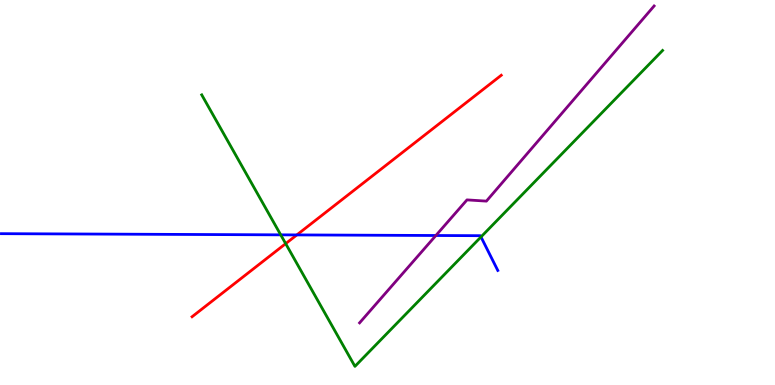[{'lines': ['blue', 'red'], 'intersections': [{'x': 3.83, 'y': 3.9}]}, {'lines': ['green', 'red'], 'intersections': [{'x': 3.69, 'y': 3.67}]}, {'lines': ['purple', 'red'], 'intersections': []}, {'lines': ['blue', 'green'], 'intersections': [{'x': 3.62, 'y': 3.9}, {'x': 6.21, 'y': 3.85}]}, {'lines': ['blue', 'purple'], 'intersections': [{'x': 5.62, 'y': 3.88}]}, {'lines': ['green', 'purple'], 'intersections': []}]